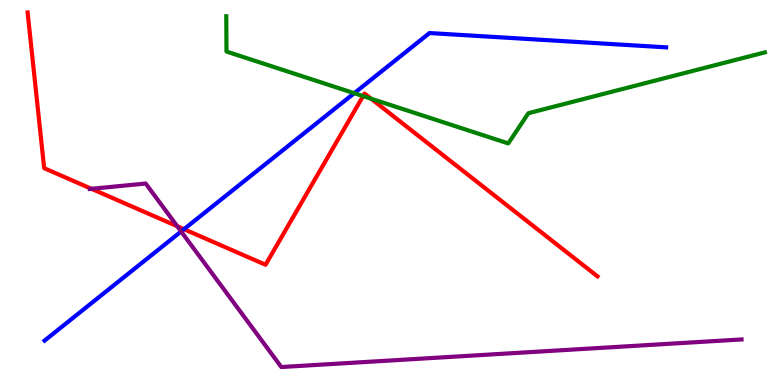[{'lines': ['blue', 'red'], 'intersections': [{'x': 2.37, 'y': 4.05}]}, {'lines': ['green', 'red'], 'intersections': [{'x': 4.68, 'y': 7.5}, {'x': 4.79, 'y': 7.44}]}, {'lines': ['purple', 'red'], 'intersections': [{'x': 1.18, 'y': 5.1}, {'x': 2.29, 'y': 4.12}]}, {'lines': ['blue', 'green'], 'intersections': [{'x': 4.57, 'y': 7.58}]}, {'lines': ['blue', 'purple'], 'intersections': [{'x': 2.34, 'y': 3.99}]}, {'lines': ['green', 'purple'], 'intersections': []}]